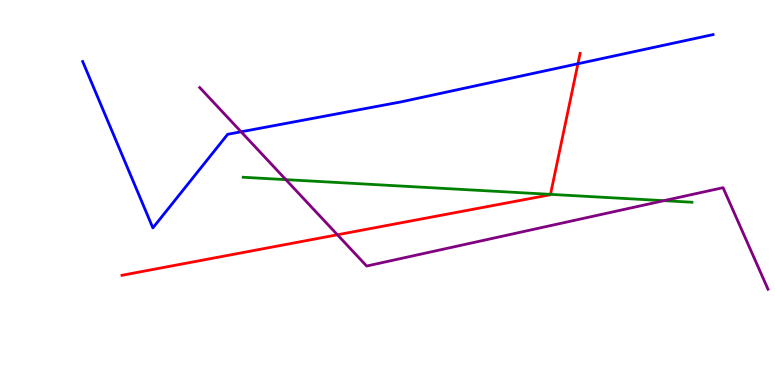[{'lines': ['blue', 'red'], 'intersections': [{'x': 7.46, 'y': 8.34}]}, {'lines': ['green', 'red'], 'intersections': [{'x': 7.1, 'y': 4.95}]}, {'lines': ['purple', 'red'], 'intersections': [{'x': 4.35, 'y': 3.9}]}, {'lines': ['blue', 'green'], 'intersections': []}, {'lines': ['blue', 'purple'], 'intersections': [{'x': 3.11, 'y': 6.58}]}, {'lines': ['green', 'purple'], 'intersections': [{'x': 3.69, 'y': 5.33}, {'x': 8.57, 'y': 4.79}]}]